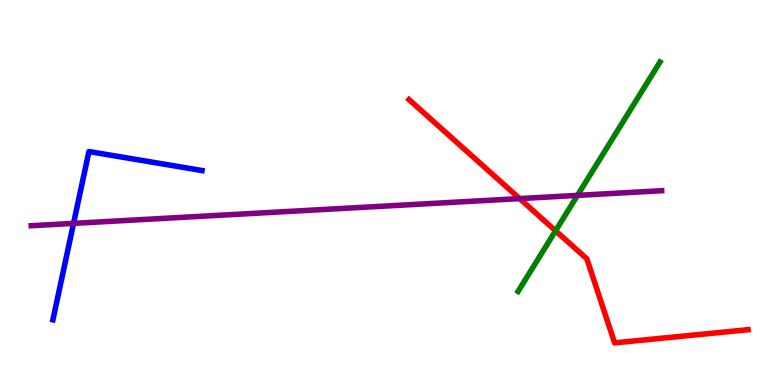[{'lines': ['blue', 'red'], 'intersections': []}, {'lines': ['green', 'red'], 'intersections': [{'x': 7.17, 'y': 4.01}]}, {'lines': ['purple', 'red'], 'intersections': [{'x': 6.7, 'y': 4.84}]}, {'lines': ['blue', 'green'], 'intersections': []}, {'lines': ['blue', 'purple'], 'intersections': [{'x': 0.949, 'y': 4.2}]}, {'lines': ['green', 'purple'], 'intersections': [{'x': 7.45, 'y': 4.93}]}]